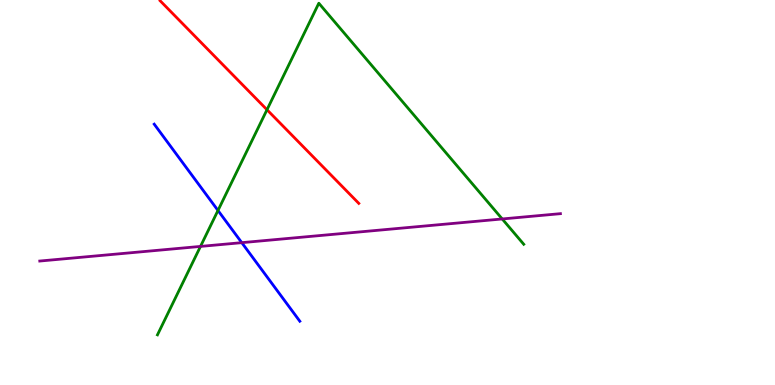[{'lines': ['blue', 'red'], 'intersections': []}, {'lines': ['green', 'red'], 'intersections': [{'x': 3.45, 'y': 7.15}]}, {'lines': ['purple', 'red'], 'intersections': []}, {'lines': ['blue', 'green'], 'intersections': [{'x': 2.81, 'y': 4.53}]}, {'lines': ['blue', 'purple'], 'intersections': [{'x': 3.12, 'y': 3.7}]}, {'lines': ['green', 'purple'], 'intersections': [{'x': 2.59, 'y': 3.6}, {'x': 6.48, 'y': 4.31}]}]